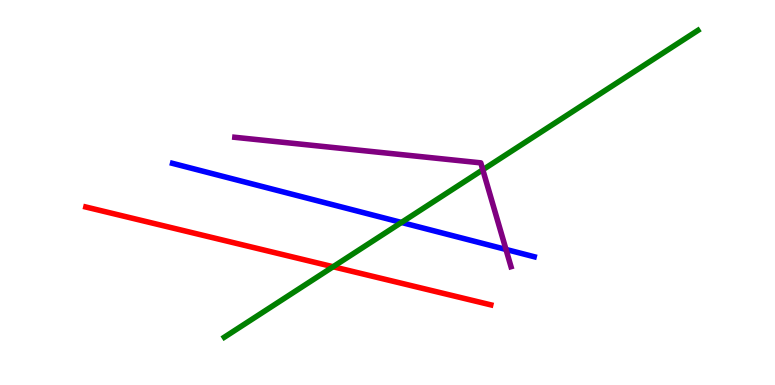[{'lines': ['blue', 'red'], 'intersections': []}, {'lines': ['green', 'red'], 'intersections': [{'x': 4.3, 'y': 3.07}]}, {'lines': ['purple', 'red'], 'intersections': []}, {'lines': ['blue', 'green'], 'intersections': [{'x': 5.18, 'y': 4.22}]}, {'lines': ['blue', 'purple'], 'intersections': [{'x': 6.53, 'y': 3.52}]}, {'lines': ['green', 'purple'], 'intersections': [{'x': 6.23, 'y': 5.59}]}]